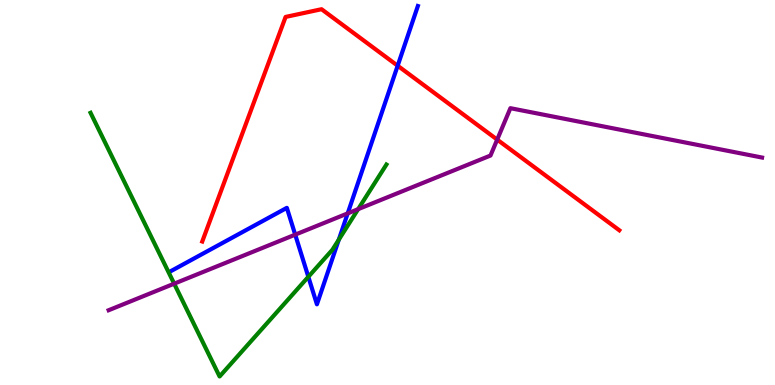[{'lines': ['blue', 'red'], 'intersections': [{'x': 5.13, 'y': 8.29}]}, {'lines': ['green', 'red'], 'intersections': []}, {'lines': ['purple', 'red'], 'intersections': [{'x': 6.42, 'y': 6.37}]}, {'lines': ['blue', 'green'], 'intersections': [{'x': 3.98, 'y': 2.81}, {'x': 4.37, 'y': 3.78}]}, {'lines': ['blue', 'purple'], 'intersections': [{'x': 3.81, 'y': 3.91}, {'x': 4.49, 'y': 4.46}]}, {'lines': ['green', 'purple'], 'intersections': [{'x': 2.25, 'y': 2.63}, {'x': 4.62, 'y': 4.57}]}]